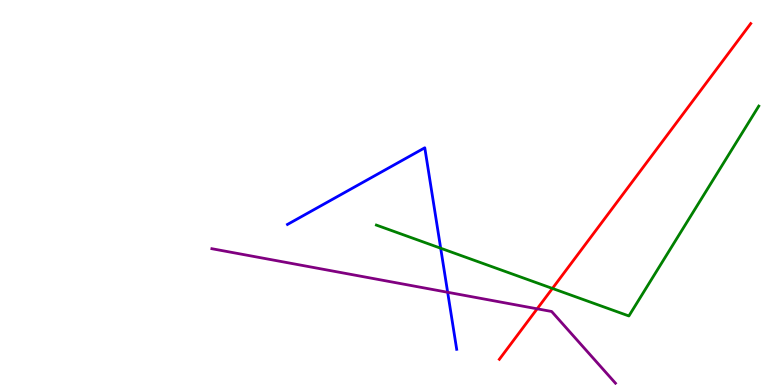[{'lines': ['blue', 'red'], 'intersections': []}, {'lines': ['green', 'red'], 'intersections': [{'x': 7.13, 'y': 2.51}]}, {'lines': ['purple', 'red'], 'intersections': [{'x': 6.93, 'y': 1.98}]}, {'lines': ['blue', 'green'], 'intersections': [{'x': 5.69, 'y': 3.55}]}, {'lines': ['blue', 'purple'], 'intersections': [{'x': 5.78, 'y': 2.41}]}, {'lines': ['green', 'purple'], 'intersections': []}]